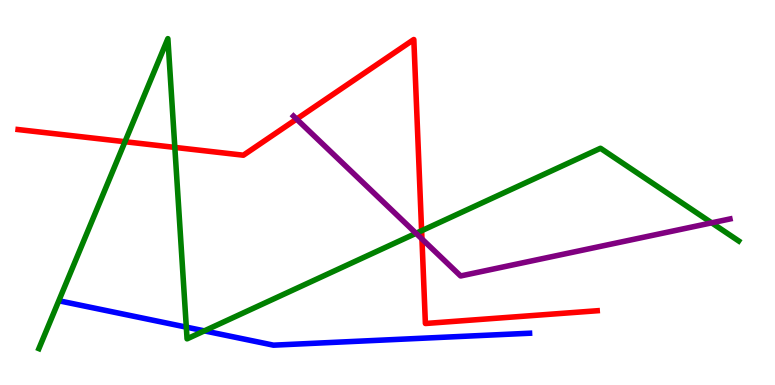[{'lines': ['blue', 'red'], 'intersections': []}, {'lines': ['green', 'red'], 'intersections': [{'x': 1.61, 'y': 6.32}, {'x': 2.26, 'y': 6.17}, {'x': 5.44, 'y': 4.01}]}, {'lines': ['purple', 'red'], 'intersections': [{'x': 3.83, 'y': 6.91}, {'x': 5.44, 'y': 3.79}]}, {'lines': ['blue', 'green'], 'intersections': [{'x': 2.4, 'y': 1.5}, {'x': 2.64, 'y': 1.41}]}, {'lines': ['blue', 'purple'], 'intersections': []}, {'lines': ['green', 'purple'], 'intersections': [{'x': 5.37, 'y': 3.94}, {'x': 9.18, 'y': 4.21}]}]